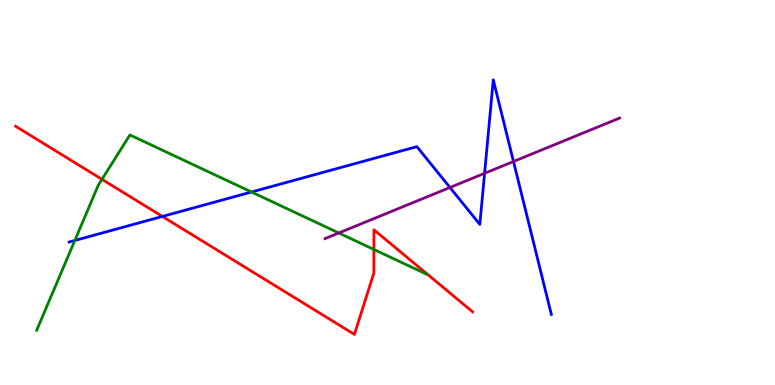[{'lines': ['blue', 'red'], 'intersections': [{'x': 2.1, 'y': 4.38}]}, {'lines': ['green', 'red'], 'intersections': [{'x': 1.32, 'y': 5.34}, {'x': 4.82, 'y': 3.52}]}, {'lines': ['purple', 'red'], 'intersections': []}, {'lines': ['blue', 'green'], 'intersections': [{'x': 0.965, 'y': 3.75}, {'x': 3.25, 'y': 5.01}]}, {'lines': ['blue', 'purple'], 'intersections': [{'x': 5.81, 'y': 5.13}, {'x': 6.25, 'y': 5.5}, {'x': 6.63, 'y': 5.81}]}, {'lines': ['green', 'purple'], 'intersections': [{'x': 4.37, 'y': 3.95}]}]